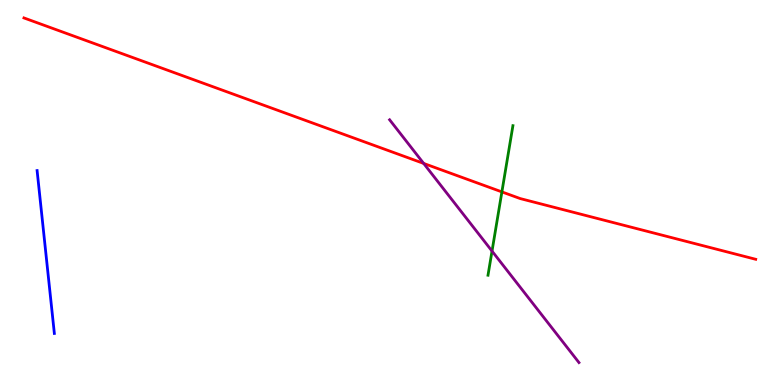[{'lines': ['blue', 'red'], 'intersections': []}, {'lines': ['green', 'red'], 'intersections': [{'x': 6.48, 'y': 5.02}]}, {'lines': ['purple', 'red'], 'intersections': [{'x': 5.47, 'y': 5.76}]}, {'lines': ['blue', 'green'], 'intersections': []}, {'lines': ['blue', 'purple'], 'intersections': []}, {'lines': ['green', 'purple'], 'intersections': [{'x': 6.35, 'y': 3.48}]}]